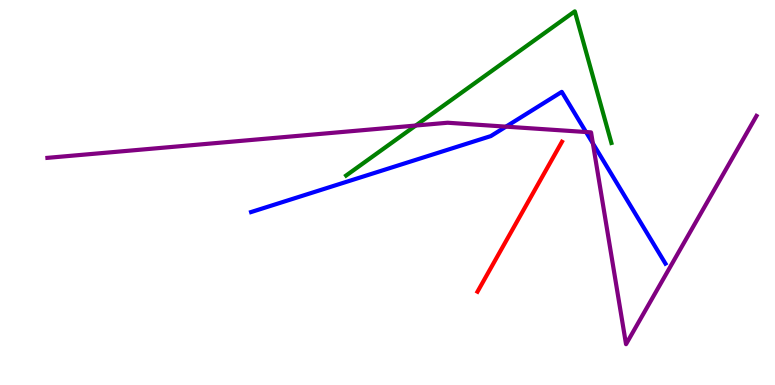[{'lines': ['blue', 'red'], 'intersections': []}, {'lines': ['green', 'red'], 'intersections': []}, {'lines': ['purple', 'red'], 'intersections': []}, {'lines': ['blue', 'green'], 'intersections': []}, {'lines': ['blue', 'purple'], 'intersections': [{'x': 6.53, 'y': 6.71}, {'x': 7.56, 'y': 6.57}, {'x': 7.65, 'y': 6.28}]}, {'lines': ['green', 'purple'], 'intersections': [{'x': 5.36, 'y': 6.74}]}]